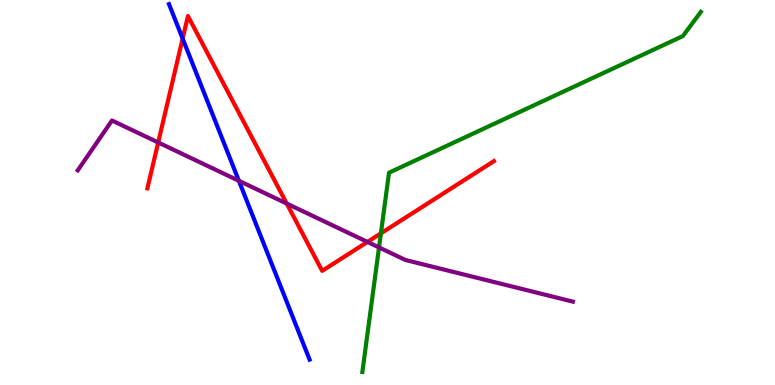[{'lines': ['blue', 'red'], 'intersections': [{'x': 2.36, 'y': 9.0}]}, {'lines': ['green', 'red'], 'intersections': [{'x': 4.91, 'y': 3.94}]}, {'lines': ['purple', 'red'], 'intersections': [{'x': 2.04, 'y': 6.3}, {'x': 3.7, 'y': 4.71}, {'x': 4.74, 'y': 3.72}]}, {'lines': ['blue', 'green'], 'intersections': []}, {'lines': ['blue', 'purple'], 'intersections': [{'x': 3.08, 'y': 5.3}]}, {'lines': ['green', 'purple'], 'intersections': [{'x': 4.89, 'y': 3.57}]}]